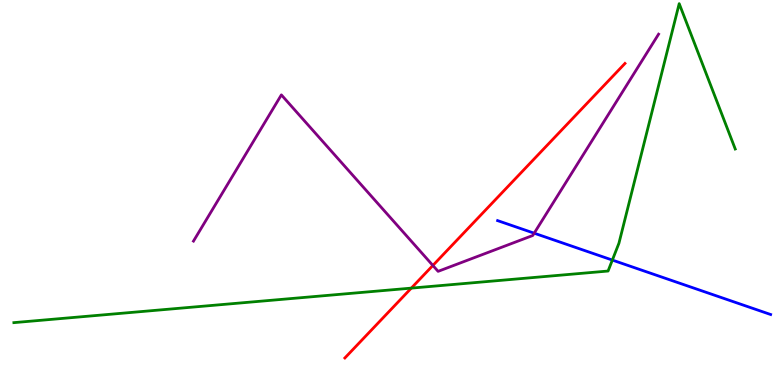[{'lines': ['blue', 'red'], 'intersections': []}, {'lines': ['green', 'red'], 'intersections': [{'x': 5.31, 'y': 2.52}]}, {'lines': ['purple', 'red'], 'intersections': [{'x': 5.59, 'y': 3.11}]}, {'lines': ['blue', 'green'], 'intersections': [{'x': 7.9, 'y': 3.24}]}, {'lines': ['blue', 'purple'], 'intersections': [{'x': 6.89, 'y': 3.94}]}, {'lines': ['green', 'purple'], 'intersections': []}]